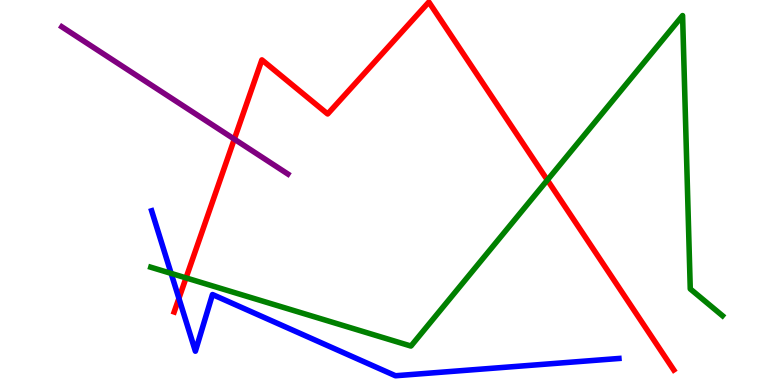[{'lines': ['blue', 'red'], 'intersections': [{'x': 2.31, 'y': 2.25}]}, {'lines': ['green', 'red'], 'intersections': [{'x': 2.4, 'y': 2.78}, {'x': 7.06, 'y': 5.32}]}, {'lines': ['purple', 'red'], 'intersections': [{'x': 3.02, 'y': 6.39}]}, {'lines': ['blue', 'green'], 'intersections': [{'x': 2.21, 'y': 2.9}]}, {'lines': ['blue', 'purple'], 'intersections': []}, {'lines': ['green', 'purple'], 'intersections': []}]